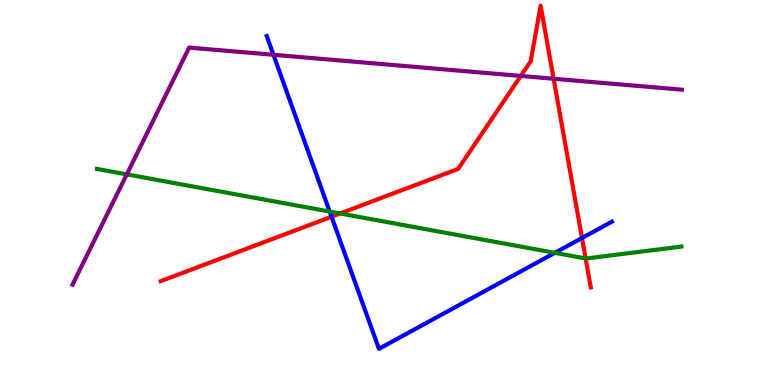[{'lines': ['blue', 'red'], 'intersections': [{'x': 4.28, 'y': 4.37}, {'x': 7.51, 'y': 3.82}]}, {'lines': ['green', 'red'], 'intersections': [{'x': 4.39, 'y': 4.46}, {'x': 7.56, 'y': 3.29}]}, {'lines': ['purple', 'red'], 'intersections': [{'x': 6.72, 'y': 8.03}, {'x': 7.14, 'y': 7.95}]}, {'lines': ['blue', 'green'], 'intersections': [{'x': 4.25, 'y': 4.5}, {'x': 7.16, 'y': 3.43}]}, {'lines': ['blue', 'purple'], 'intersections': [{'x': 3.53, 'y': 8.58}]}, {'lines': ['green', 'purple'], 'intersections': [{'x': 1.64, 'y': 5.47}]}]